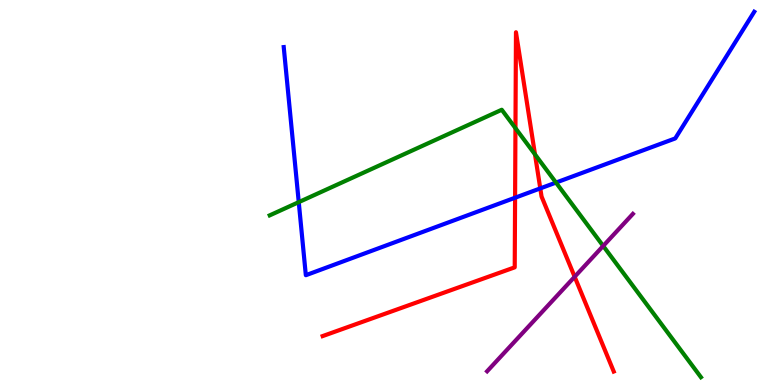[{'lines': ['blue', 'red'], 'intersections': [{'x': 6.65, 'y': 4.86}, {'x': 6.97, 'y': 5.11}]}, {'lines': ['green', 'red'], 'intersections': [{'x': 6.65, 'y': 6.67}, {'x': 6.9, 'y': 5.99}]}, {'lines': ['purple', 'red'], 'intersections': [{'x': 7.41, 'y': 2.81}]}, {'lines': ['blue', 'green'], 'intersections': [{'x': 3.85, 'y': 4.75}, {'x': 7.17, 'y': 5.26}]}, {'lines': ['blue', 'purple'], 'intersections': []}, {'lines': ['green', 'purple'], 'intersections': [{'x': 7.78, 'y': 3.61}]}]